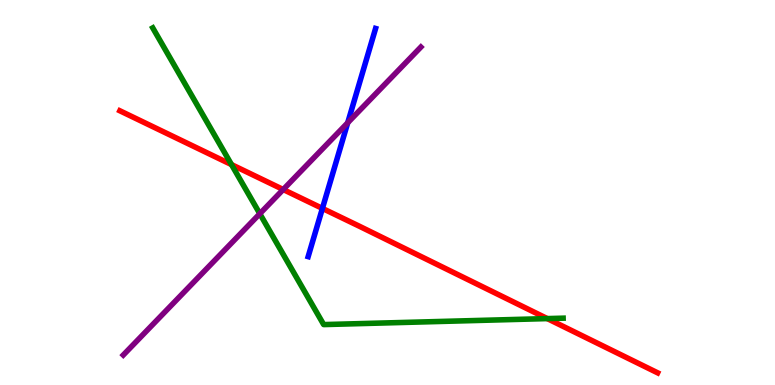[{'lines': ['blue', 'red'], 'intersections': [{'x': 4.16, 'y': 4.59}]}, {'lines': ['green', 'red'], 'intersections': [{'x': 2.99, 'y': 5.72}, {'x': 7.06, 'y': 1.72}]}, {'lines': ['purple', 'red'], 'intersections': [{'x': 3.65, 'y': 5.08}]}, {'lines': ['blue', 'green'], 'intersections': []}, {'lines': ['blue', 'purple'], 'intersections': [{'x': 4.49, 'y': 6.81}]}, {'lines': ['green', 'purple'], 'intersections': [{'x': 3.35, 'y': 4.45}]}]